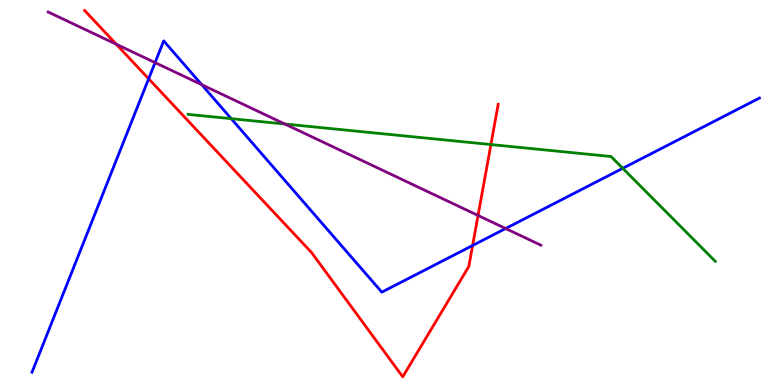[{'lines': ['blue', 'red'], 'intersections': [{'x': 1.92, 'y': 7.95}, {'x': 6.1, 'y': 3.62}]}, {'lines': ['green', 'red'], 'intersections': [{'x': 6.33, 'y': 6.25}]}, {'lines': ['purple', 'red'], 'intersections': [{'x': 1.5, 'y': 8.85}, {'x': 6.17, 'y': 4.4}]}, {'lines': ['blue', 'green'], 'intersections': [{'x': 2.98, 'y': 6.92}, {'x': 8.04, 'y': 5.63}]}, {'lines': ['blue', 'purple'], 'intersections': [{'x': 2.0, 'y': 8.37}, {'x': 2.6, 'y': 7.8}, {'x': 6.52, 'y': 4.06}]}, {'lines': ['green', 'purple'], 'intersections': [{'x': 3.68, 'y': 6.78}]}]